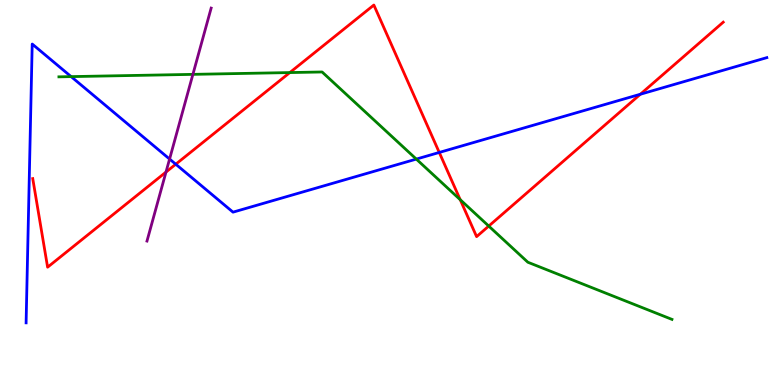[{'lines': ['blue', 'red'], 'intersections': [{'x': 2.27, 'y': 5.73}, {'x': 5.67, 'y': 6.04}, {'x': 8.26, 'y': 7.55}]}, {'lines': ['green', 'red'], 'intersections': [{'x': 3.74, 'y': 8.12}, {'x': 5.94, 'y': 4.81}, {'x': 6.31, 'y': 4.13}]}, {'lines': ['purple', 'red'], 'intersections': [{'x': 2.14, 'y': 5.53}]}, {'lines': ['blue', 'green'], 'intersections': [{'x': 0.918, 'y': 8.01}, {'x': 5.37, 'y': 5.87}]}, {'lines': ['blue', 'purple'], 'intersections': [{'x': 2.19, 'y': 5.87}]}, {'lines': ['green', 'purple'], 'intersections': [{'x': 2.49, 'y': 8.07}]}]